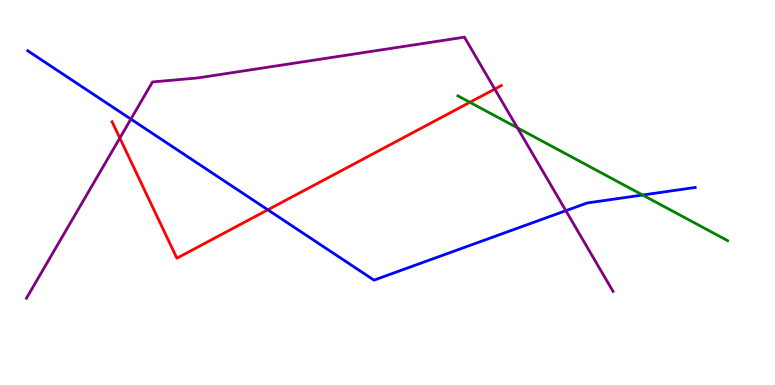[{'lines': ['blue', 'red'], 'intersections': [{'x': 3.46, 'y': 4.55}]}, {'lines': ['green', 'red'], 'intersections': [{'x': 6.06, 'y': 7.34}]}, {'lines': ['purple', 'red'], 'intersections': [{'x': 1.55, 'y': 6.41}, {'x': 6.38, 'y': 7.69}]}, {'lines': ['blue', 'green'], 'intersections': [{'x': 8.29, 'y': 4.93}]}, {'lines': ['blue', 'purple'], 'intersections': [{'x': 1.69, 'y': 6.91}, {'x': 7.3, 'y': 4.53}]}, {'lines': ['green', 'purple'], 'intersections': [{'x': 6.68, 'y': 6.68}]}]